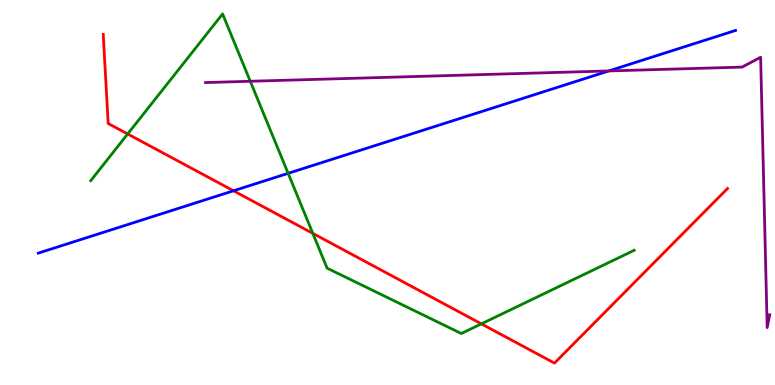[{'lines': ['blue', 'red'], 'intersections': [{'x': 3.01, 'y': 5.04}]}, {'lines': ['green', 'red'], 'intersections': [{'x': 1.65, 'y': 6.52}, {'x': 4.04, 'y': 3.94}, {'x': 6.21, 'y': 1.59}]}, {'lines': ['purple', 'red'], 'intersections': []}, {'lines': ['blue', 'green'], 'intersections': [{'x': 3.72, 'y': 5.5}]}, {'lines': ['blue', 'purple'], 'intersections': [{'x': 7.86, 'y': 8.16}]}, {'lines': ['green', 'purple'], 'intersections': [{'x': 3.23, 'y': 7.89}]}]